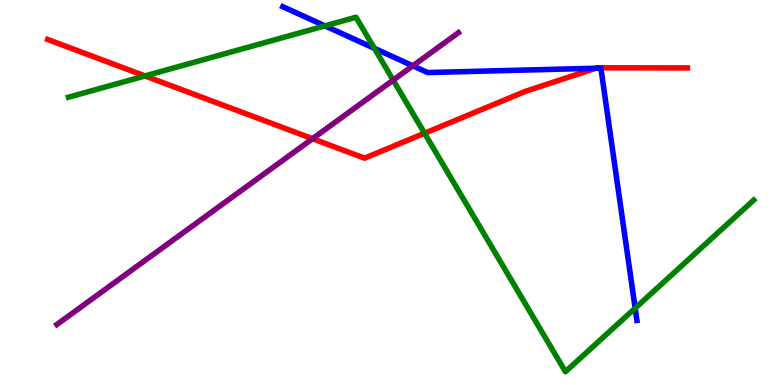[{'lines': ['blue', 'red'], 'intersections': [{'x': 7.69, 'y': 8.23}]}, {'lines': ['green', 'red'], 'intersections': [{'x': 1.87, 'y': 8.03}, {'x': 5.48, 'y': 6.54}]}, {'lines': ['purple', 'red'], 'intersections': [{'x': 4.03, 'y': 6.4}]}, {'lines': ['blue', 'green'], 'intersections': [{'x': 4.19, 'y': 9.33}, {'x': 4.83, 'y': 8.74}, {'x': 8.2, 'y': 2.0}]}, {'lines': ['blue', 'purple'], 'intersections': [{'x': 5.33, 'y': 8.29}]}, {'lines': ['green', 'purple'], 'intersections': [{'x': 5.07, 'y': 7.92}]}]